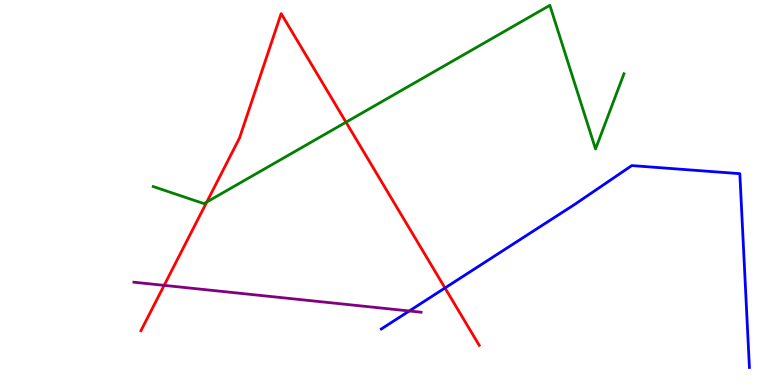[{'lines': ['blue', 'red'], 'intersections': [{'x': 5.74, 'y': 2.52}]}, {'lines': ['green', 'red'], 'intersections': [{'x': 2.67, 'y': 4.75}, {'x': 4.46, 'y': 6.83}]}, {'lines': ['purple', 'red'], 'intersections': [{'x': 2.12, 'y': 2.59}]}, {'lines': ['blue', 'green'], 'intersections': []}, {'lines': ['blue', 'purple'], 'intersections': [{'x': 5.28, 'y': 1.92}]}, {'lines': ['green', 'purple'], 'intersections': []}]